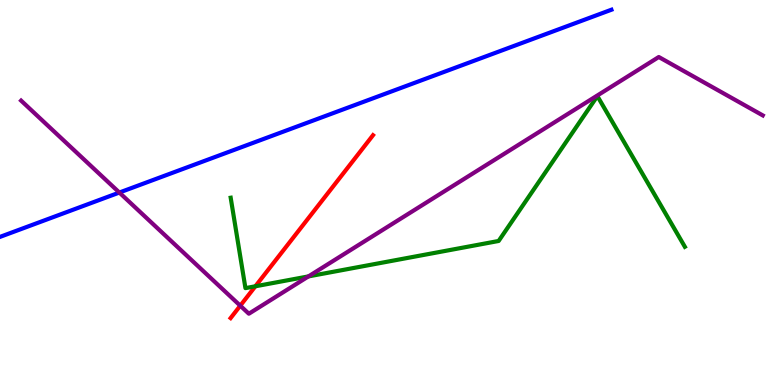[{'lines': ['blue', 'red'], 'intersections': []}, {'lines': ['green', 'red'], 'intersections': [{'x': 3.3, 'y': 2.56}]}, {'lines': ['purple', 'red'], 'intersections': [{'x': 3.1, 'y': 2.06}]}, {'lines': ['blue', 'green'], 'intersections': []}, {'lines': ['blue', 'purple'], 'intersections': [{'x': 1.54, 'y': 5.0}]}, {'lines': ['green', 'purple'], 'intersections': [{'x': 3.98, 'y': 2.82}]}]